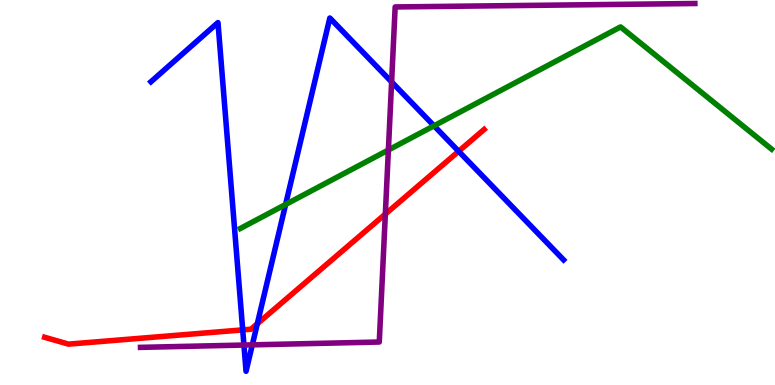[{'lines': ['blue', 'red'], 'intersections': [{'x': 3.13, 'y': 1.43}, {'x': 3.32, 'y': 1.59}, {'x': 5.92, 'y': 6.07}]}, {'lines': ['green', 'red'], 'intersections': []}, {'lines': ['purple', 'red'], 'intersections': [{'x': 4.97, 'y': 4.44}]}, {'lines': ['blue', 'green'], 'intersections': [{'x': 3.69, 'y': 4.69}, {'x': 5.6, 'y': 6.73}]}, {'lines': ['blue', 'purple'], 'intersections': [{'x': 3.15, 'y': 1.04}, {'x': 3.26, 'y': 1.04}, {'x': 5.05, 'y': 7.87}]}, {'lines': ['green', 'purple'], 'intersections': [{'x': 5.01, 'y': 6.1}]}]